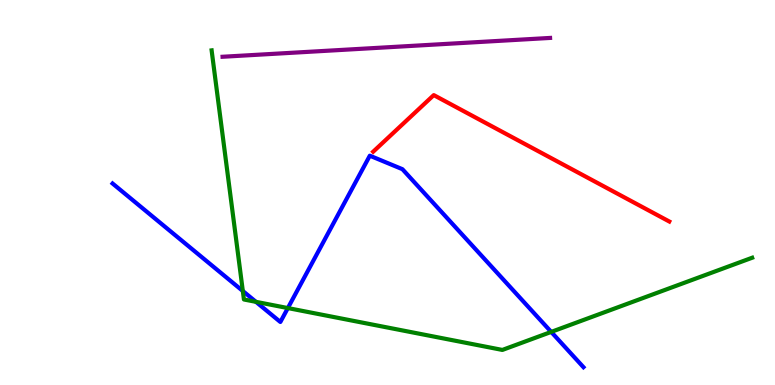[{'lines': ['blue', 'red'], 'intersections': []}, {'lines': ['green', 'red'], 'intersections': []}, {'lines': ['purple', 'red'], 'intersections': []}, {'lines': ['blue', 'green'], 'intersections': [{'x': 3.13, 'y': 2.44}, {'x': 3.3, 'y': 2.16}, {'x': 3.71, 'y': 2.0}, {'x': 7.11, 'y': 1.38}]}, {'lines': ['blue', 'purple'], 'intersections': []}, {'lines': ['green', 'purple'], 'intersections': []}]